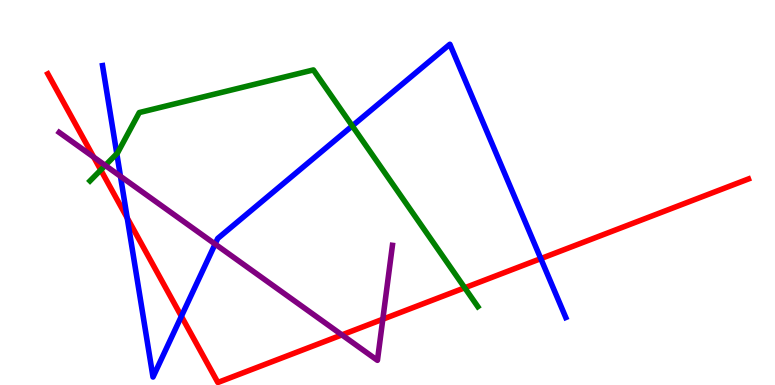[{'lines': ['blue', 'red'], 'intersections': [{'x': 1.64, 'y': 4.34}, {'x': 2.34, 'y': 1.79}, {'x': 6.98, 'y': 3.28}]}, {'lines': ['green', 'red'], 'intersections': [{'x': 1.3, 'y': 5.59}, {'x': 6.0, 'y': 2.52}]}, {'lines': ['purple', 'red'], 'intersections': [{'x': 1.21, 'y': 5.92}, {'x': 4.41, 'y': 1.3}, {'x': 4.94, 'y': 1.71}]}, {'lines': ['blue', 'green'], 'intersections': [{'x': 1.51, 'y': 6.01}, {'x': 4.55, 'y': 6.73}]}, {'lines': ['blue', 'purple'], 'intersections': [{'x': 1.55, 'y': 5.42}, {'x': 2.78, 'y': 3.66}]}, {'lines': ['green', 'purple'], 'intersections': [{'x': 1.36, 'y': 5.7}]}]